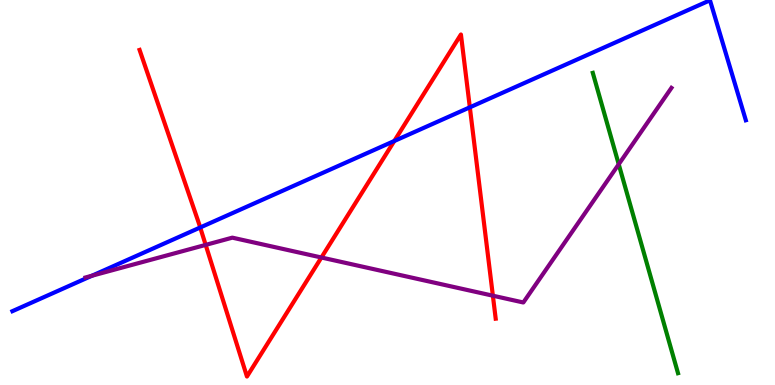[{'lines': ['blue', 'red'], 'intersections': [{'x': 2.58, 'y': 4.09}, {'x': 5.09, 'y': 6.34}, {'x': 6.06, 'y': 7.21}]}, {'lines': ['green', 'red'], 'intersections': []}, {'lines': ['purple', 'red'], 'intersections': [{'x': 2.65, 'y': 3.64}, {'x': 4.15, 'y': 3.31}, {'x': 6.36, 'y': 2.32}]}, {'lines': ['blue', 'green'], 'intersections': []}, {'lines': ['blue', 'purple'], 'intersections': [{'x': 1.19, 'y': 2.84}]}, {'lines': ['green', 'purple'], 'intersections': [{'x': 7.98, 'y': 5.73}]}]